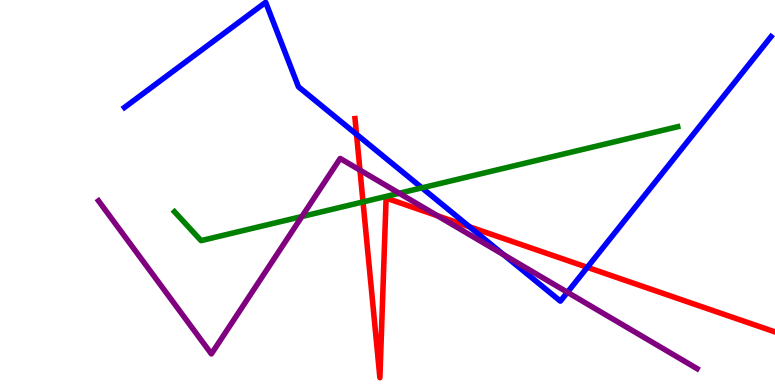[{'lines': ['blue', 'red'], 'intersections': [{'x': 4.6, 'y': 6.51}, {'x': 6.06, 'y': 4.11}, {'x': 7.58, 'y': 3.06}]}, {'lines': ['green', 'red'], 'intersections': [{'x': 4.68, 'y': 4.76}]}, {'lines': ['purple', 'red'], 'intersections': [{'x': 4.64, 'y': 5.58}, {'x': 5.64, 'y': 4.4}]}, {'lines': ['blue', 'green'], 'intersections': [{'x': 5.44, 'y': 5.12}]}, {'lines': ['blue', 'purple'], 'intersections': [{'x': 6.5, 'y': 3.38}, {'x': 7.32, 'y': 2.41}]}, {'lines': ['green', 'purple'], 'intersections': [{'x': 3.9, 'y': 4.38}, {'x': 5.15, 'y': 4.98}]}]